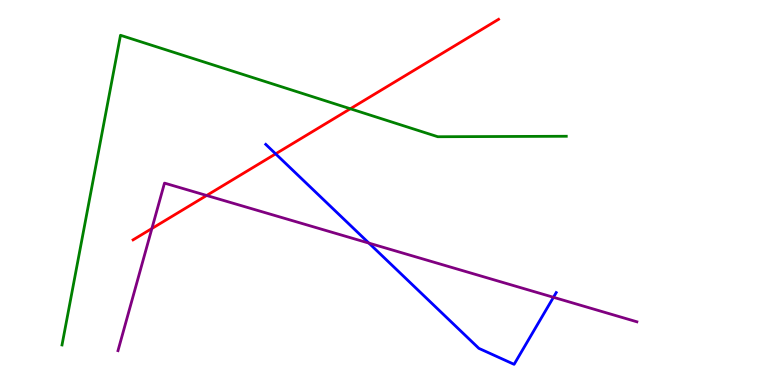[{'lines': ['blue', 'red'], 'intersections': [{'x': 3.56, 'y': 6.0}]}, {'lines': ['green', 'red'], 'intersections': [{'x': 4.52, 'y': 7.17}]}, {'lines': ['purple', 'red'], 'intersections': [{'x': 1.96, 'y': 4.06}, {'x': 2.67, 'y': 4.92}]}, {'lines': ['blue', 'green'], 'intersections': []}, {'lines': ['blue', 'purple'], 'intersections': [{'x': 4.76, 'y': 3.69}, {'x': 7.14, 'y': 2.28}]}, {'lines': ['green', 'purple'], 'intersections': []}]